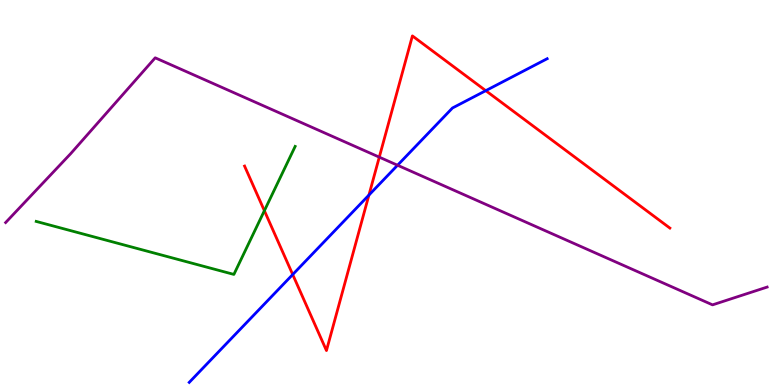[{'lines': ['blue', 'red'], 'intersections': [{'x': 3.78, 'y': 2.87}, {'x': 4.76, 'y': 4.93}, {'x': 6.27, 'y': 7.65}]}, {'lines': ['green', 'red'], 'intersections': [{'x': 3.41, 'y': 4.53}]}, {'lines': ['purple', 'red'], 'intersections': [{'x': 4.89, 'y': 5.92}]}, {'lines': ['blue', 'green'], 'intersections': []}, {'lines': ['blue', 'purple'], 'intersections': [{'x': 5.13, 'y': 5.71}]}, {'lines': ['green', 'purple'], 'intersections': []}]